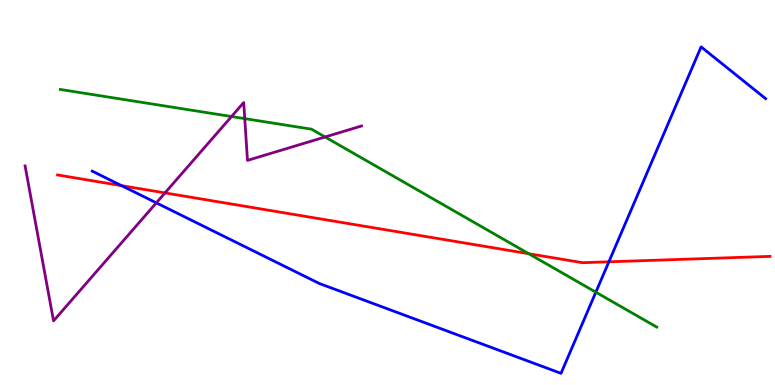[{'lines': ['blue', 'red'], 'intersections': [{'x': 1.57, 'y': 5.18}, {'x': 7.86, 'y': 3.2}]}, {'lines': ['green', 'red'], 'intersections': [{'x': 6.82, 'y': 3.41}]}, {'lines': ['purple', 'red'], 'intersections': [{'x': 2.13, 'y': 4.99}]}, {'lines': ['blue', 'green'], 'intersections': [{'x': 7.69, 'y': 2.41}]}, {'lines': ['blue', 'purple'], 'intersections': [{'x': 2.02, 'y': 4.73}]}, {'lines': ['green', 'purple'], 'intersections': [{'x': 2.99, 'y': 6.97}, {'x': 3.16, 'y': 6.92}, {'x': 4.19, 'y': 6.44}]}]